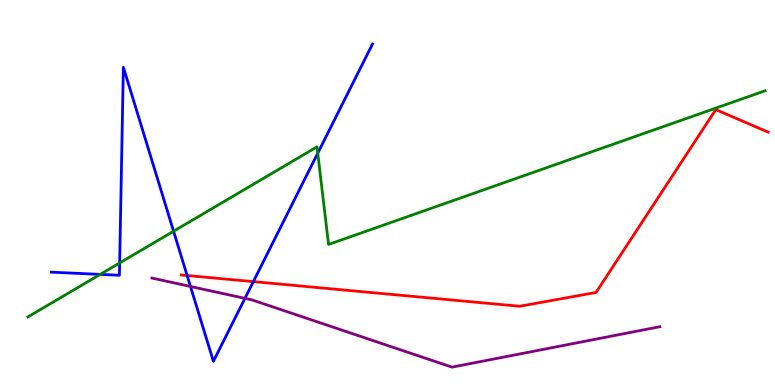[{'lines': ['blue', 'red'], 'intersections': [{'x': 2.41, 'y': 2.84}, {'x': 3.27, 'y': 2.68}]}, {'lines': ['green', 'red'], 'intersections': []}, {'lines': ['purple', 'red'], 'intersections': []}, {'lines': ['blue', 'green'], 'intersections': [{'x': 1.29, 'y': 2.87}, {'x': 1.54, 'y': 3.17}, {'x': 2.24, 'y': 3.99}, {'x': 4.1, 'y': 6.02}]}, {'lines': ['blue', 'purple'], 'intersections': [{'x': 2.46, 'y': 2.56}, {'x': 3.16, 'y': 2.25}]}, {'lines': ['green', 'purple'], 'intersections': []}]